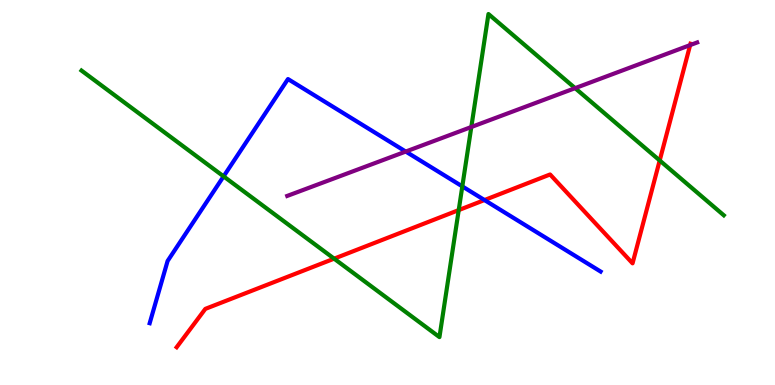[{'lines': ['blue', 'red'], 'intersections': [{'x': 6.25, 'y': 4.8}]}, {'lines': ['green', 'red'], 'intersections': [{'x': 4.31, 'y': 3.28}, {'x': 5.92, 'y': 4.54}, {'x': 8.51, 'y': 5.83}]}, {'lines': ['purple', 'red'], 'intersections': [{'x': 8.91, 'y': 8.83}]}, {'lines': ['blue', 'green'], 'intersections': [{'x': 2.89, 'y': 5.42}, {'x': 5.97, 'y': 5.16}]}, {'lines': ['blue', 'purple'], 'intersections': [{'x': 5.24, 'y': 6.06}]}, {'lines': ['green', 'purple'], 'intersections': [{'x': 6.08, 'y': 6.7}, {'x': 7.42, 'y': 7.71}]}]